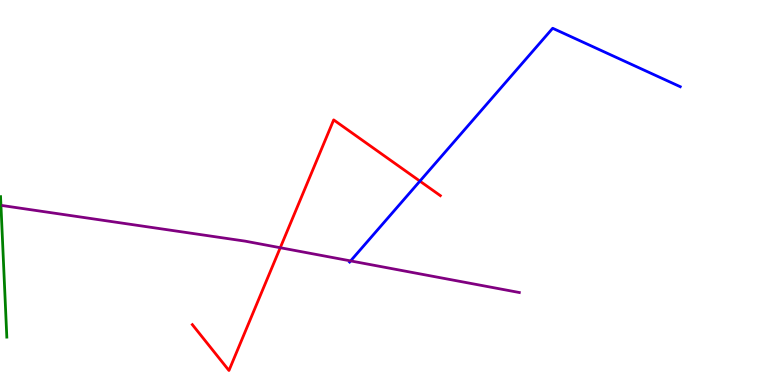[{'lines': ['blue', 'red'], 'intersections': [{'x': 5.42, 'y': 5.3}]}, {'lines': ['green', 'red'], 'intersections': []}, {'lines': ['purple', 'red'], 'intersections': [{'x': 3.62, 'y': 3.57}]}, {'lines': ['blue', 'green'], 'intersections': []}, {'lines': ['blue', 'purple'], 'intersections': [{'x': 4.52, 'y': 3.22}]}, {'lines': ['green', 'purple'], 'intersections': []}]